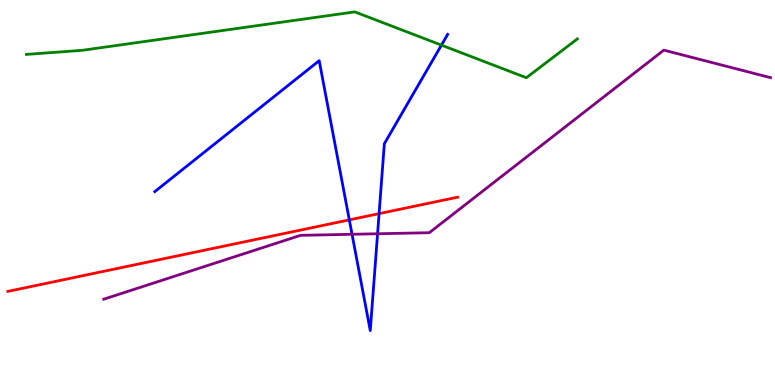[{'lines': ['blue', 'red'], 'intersections': [{'x': 4.51, 'y': 4.29}, {'x': 4.89, 'y': 4.45}]}, {'lines': ['green', 'red'], 'intersections': []}, {'lines': ['purple', 'red'], 'intersections': []}, {'lines': ['blue', 'green'], 'intersections': [{'x': 5.7, 'y': 8.83}]}, {'lines': ['blue', 'purple'], 'intersections': [{'x': 4.54, 'y': 3.91}, {'x': 4.87, 'y': 3.93}]}, {'lines': ['green', 'purple'], 'intersections': []}]